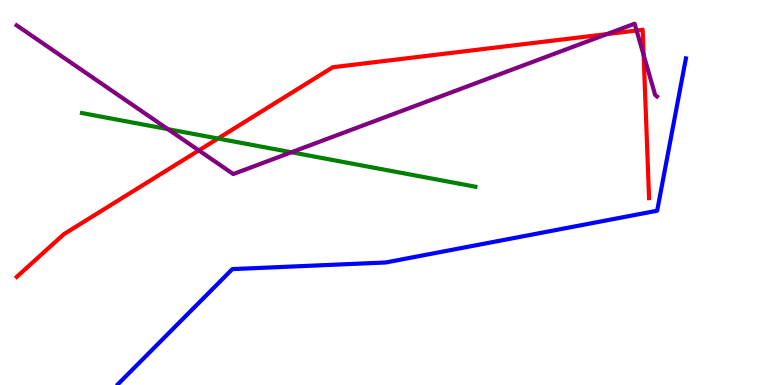[{'lines': ['blue', 'red'], 'intersections': []}, {'lines': ['green', 'red'], 'intersections': [{'x': 2.81, 'y': 6.4}]}, {'lines': ['purple', 'red'], 'intersections': [{'x': 2.57, 'y': 6.09}, {'x': 7.83, 'y': 9.11}, {'x': 8.21, 'y': 9.21}, {'x': 8.31, 'y': 8.57}]}, {'lines': ['blue', 'green'], 'intersections': []}, {'lines': ['blue', 'purple'], 'intersections': []}, {'lines': ['green', 'purple'], 'intersections': [{'x': 2.17, 'y': 6.65}, {'x': 3.76, 'y': 6.04}]}]